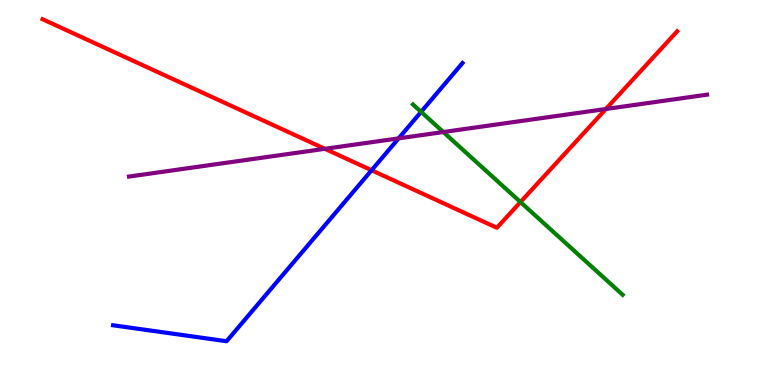[{'lines': ['blue', 'red'], 'intersections': [{'x': 4.79, 'y': 5.58}]}, {'lines': ['green', 'red'], 'intersections': [{'x': 6.72, 'y': 4.75}]}, {'lines': ['purple', 'red'], 'intersections': [{'x': 4.19, 'y': 6.13}, {'x': 7.82, 'y': 7.17}]}, {'lines': ['blue', 'green'], 'intersections': [{'x': 5.43, 'y': 7.09}]}, {'lines': ['blue', 'purple'], 'intersections': [{'x': 5.14, 'y': 6.41}]}, {'lines': ['green', 'purple'], 'intersections': [{'x': 5.72, 'y': 6.57}]}]